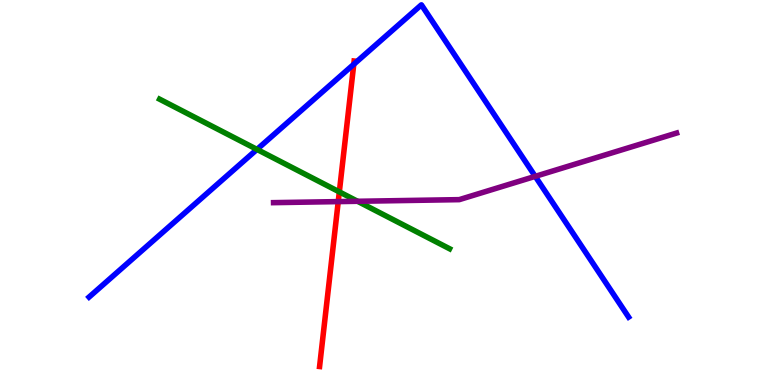[{'lines': ['blue', 'red'], 'intersections': [{'x': 4.56, 'y': 8.33}]}, {'lines': ['green', 'red'], 'intersections': [{'x': 4.38, 'y': 5.02}]}, {'lines': ['purple', 'red'], 'intersections': [{'x': 4.36, 'y': 4.76}]}, {'lines': ['blue', 'green'], 'intersections': [{'x': 3.32, 'y': 6.12}]}, {'lines': ['blue', 'purple'], 'intersections': [{'x': 6.91, 'y': 5.42}]}, {'lines': ['green', 'purple'], 'intersections': [{'x': 4.61, 'y': 4.77}]}]